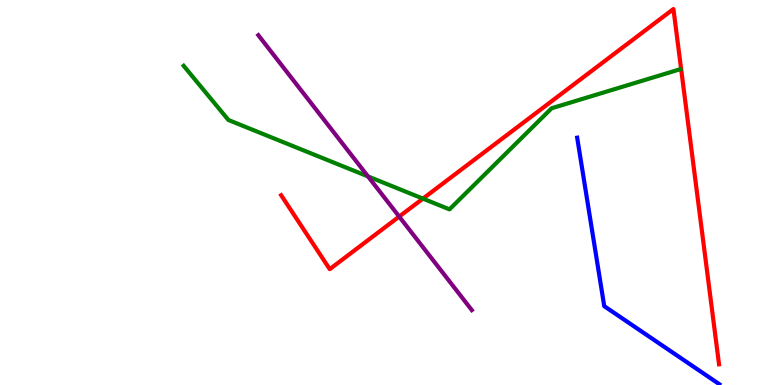[{'lines': ['blue', 'red'], 'intersections': []}, {'lines': ['green', 'red'], 'intersections': [{'x': 5.46, 'y': 4.84}]}, {'lines': ['purple', 'red'], 'intersections': [{'x': 5.15, 'y': 4.37}]}, {'lines': ['blue', 'green'], 'intersections': []}, {'lines': ['blue', 'purple'], 'intersections': []}, {'lines': ['green', 'purple'], 'intersections': [{'x': 4.75, 'y': 5.42}]}]